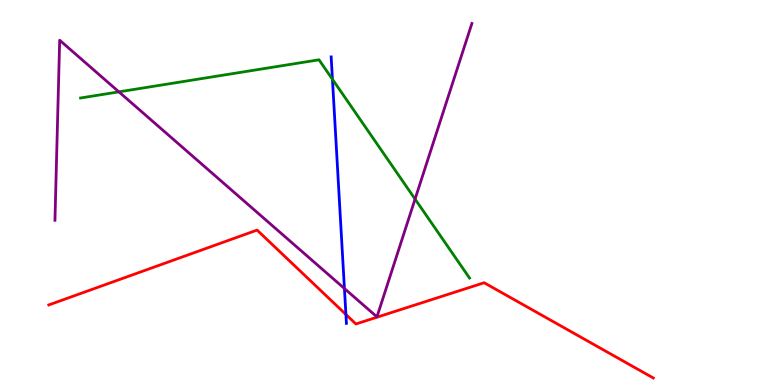[{'lines': ['blue', 'red'], 'intersections': [{'x': 4.46, 'y': 1.83}]}, {'lines': ['green', 'red'], 'intersections': []}, {'lines': ['purple', 'red'], 'intersections': []}, {'lines': ['blue', 'green'], 'intersections': [{'x': 4.29, 'y': 7.94}]}, {'lines': ['blue', 'purple'], 'intersections': [{'x': 4.44, 'y': 2.51}]}, {'lines': ['green', 'purple'], 'intersections': [{'x': 1.53, 'y': 7.61}, {'x': 5.36, 'y': 4.83}]}]